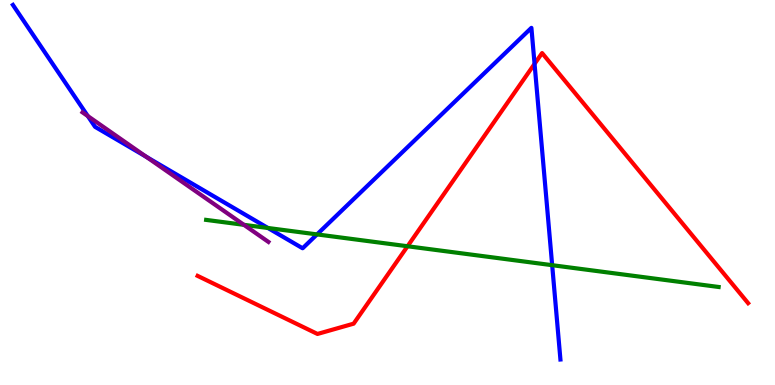[{'lines': ['blue', 'red'], 'intersections': [{'x': 6.9, 'y': 8.34}]}, {'lines': ['green', 'red'], 'intersections': [{'x': 5.26, 'y': 3.6}]}, {'lines': ['purple', 'red'], 'intersections': []}, {'lines': ['blue', 'green'], 'intersections': [{'x': 3.46, 'y': 4.08}, {'x': 4.09, 'y': 3.91}, {'x': 7.12, 'y': 3.11}]}, {'lines': ['blue', 'purple'], 'intersections': [{'x': 1.13, 'y': 6.99}, {'x': 1.89, 'y': 5.93}]}, {'lines': ['green', 'purple'], 'intersections': [{'x': 3.15, 'y': 4.16}]}]